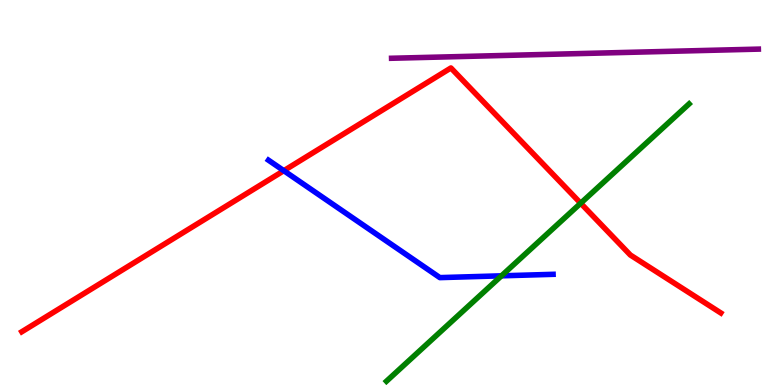[{'lines': ['blue', 'red'], 'intersections': [{'x': 3.66, 'y': 5.57}]}, {'lines': ['green', 'red'], 'intersections': [{'x': 7.49, 'y': 4.72}]}, {'lines': ['purple', 'red'], 'intersections': []}, {'lines': ['blue', 'green'], 'intersections': [{'x': 6.47, 'y': 2.84}]}, {'lines': ['blue', 'purple'], 'intersections': []}, {'lines': ['green', 'purple'], 'intersections': []}]